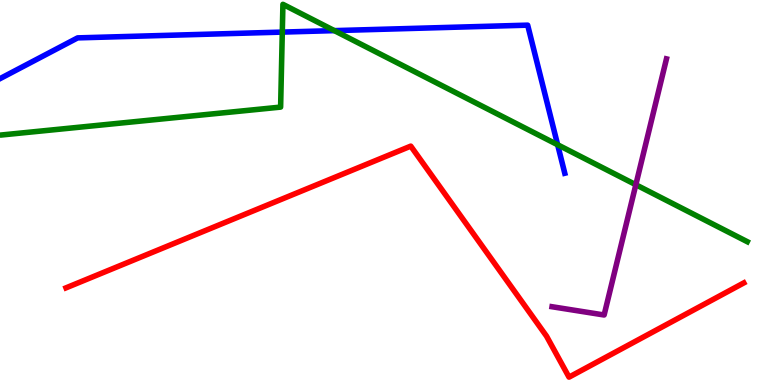[{'lines': ['blue', 'red'], 'intersections': []}, {'lines': ['green', 'red'], 'intersections': []}, {'lines': ['purple', 'red'], 'intersections': []}, {'lines': ['blue', 'green'], 'intersections': [{'x': 3.64, 'y': 9.17}, {'x': 4.31, 'y': 9.2}, {'x': 7.2, 'y': 6.24}]}, {'lines': ['blue', 'purple'], 'intersections': []}, {'lines': ['green', 'purple'], 'intersections': [{'x': 8.2, 'y': 5.2}]}]